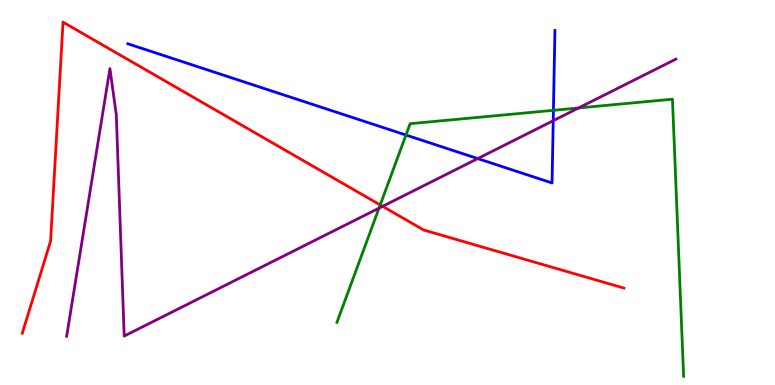[{'lines': ['blue', 'red'], 'intersections': []}, {'lines': ['green', 'red'], 'intersections': [{'x': 4.91, 'y': 4.68}]}, {'lines': ['purple', 'red'], 'intersections': [{'x': 4.94, 'y': 4.64}]}, {'lines': ['blue', 'green'], 'intersections': [{'x': 5.24, 'y': 6.49}, {'x': 7.14, 'y': 7.13}]}, {'lines': ['blue', 'purple'], 'intersections': [{'x': 6.16, 'y': 5.88}, {'x': 7.14, 'y': 6.87}]}, {'lines': ['green', 'purple'], 'intersections': [{'x': 4.89, 'y': 4.59}, {'x': 7.47, 'y': 7.2}]}]